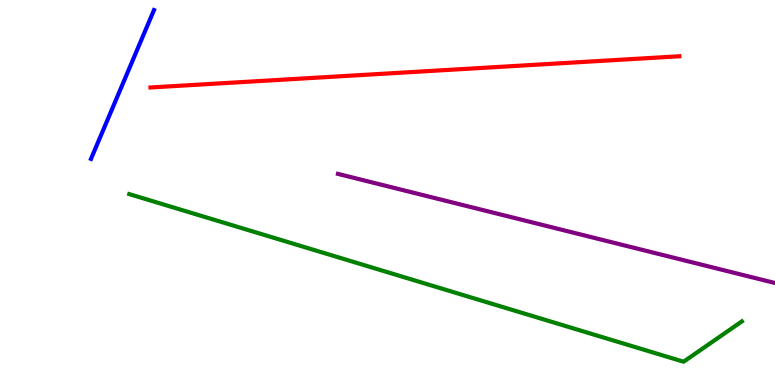[{'lines': ['blue', 'red'], 'intersections': []}, {'lines': ['green', 'red'], 'intersections': []}, {'lines': ['purple', 'red'], 'intersections': []}, {'lines': ['blue', 'green'], 'intersections': []}, {'lines': ['blue', 'purple'], 'intersections': []}, {'lines': ['green', 'purple'], 'intersections': []}]